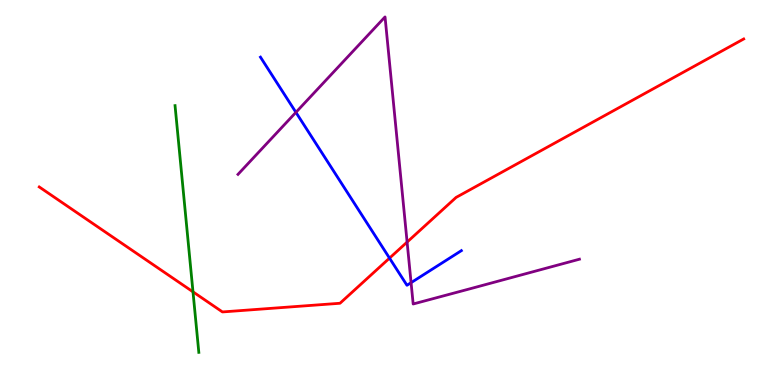[{'lines': ['blue', 'red'], 'intersections': [{'x': 5.03, 'y': 3.3}]}, {'lines': ['green', 'red'], 'intersections': [{'x': 2.49, 'y': 2.42}]}, {'lines': ['purple', 'red'], 'intersections': [{'x': 5.25, 'y': 3.71}]}, {'lines': ['blue', 'green'], 'intersections': []}, {'lines': ['blue', 'purple'], 'intersections': [{'x': 3.82, 'y': 7.08}, {'x': 5.3, 'y': 2.66}]}, {'lines': ['green', 'purple'], 'intersections': []}]